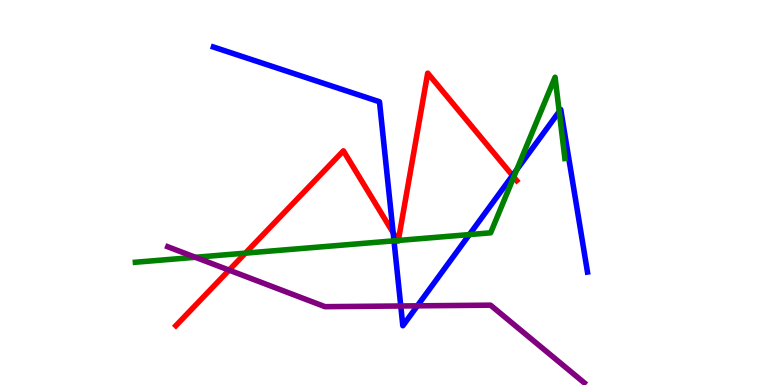[{'lines': ['blue', 'red'], 'intersections': [{'x': 5.07, 'y': 3.96}, {'x': 6.61, 'y': 5.44}]}, {'lines': ['green', 'red'], 'intersections': [{'x': 3.17, 'y': 3.42}, {'x': 5.13, 'y': 3.75}, {'x': 5.14, 'y': 3.75}, {'x': 6.63, 'y': 5.4}]}, {'lines': ['purple', 'red'], 'intersections': [{'x': 2.96, 'y': 2.98}]}, {'lines': ['blue', 'green'], 'intersections': [{'x': 5.08, 'y': 3.74}, {'x': 6.06, 'y': 3.91}, {'x': 6.67, 'y': 5.59}, {'x': 7.22, 'y': 7.1}]}, {'lines': ['blue', 'purple'], 'intersections': [{'x': 5.17, 'y': 2.05}, {'x': 5.39, 'y': 2.06}]}, {'lines': ['green', 'purple'], 'intersections': [{'x': 2.52, 'y': 3.32}]}]